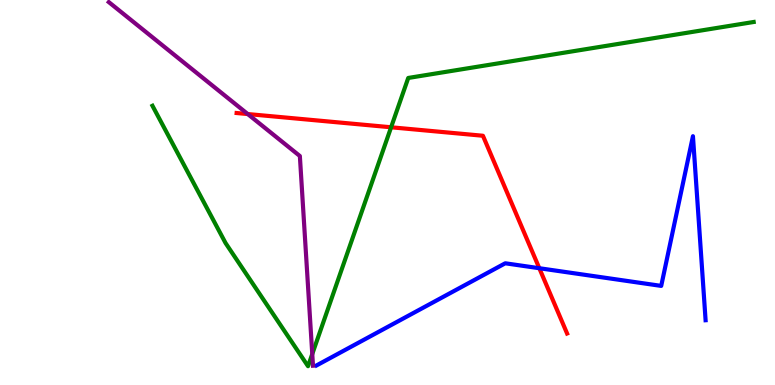[{'lines': ['blue', 'red'], 'intersections': [{'x': 6.96, 'y': 3.03}]}, {'lines': ['green', 'red'], 'intersections': [{'x': 5.05, 'y': 6.69}]}, {'lines': ['purple', 'red'], 'intersections': [{'x': 3.2, 'y': 7.04}]}, {'lines': ['blue', 'green'], 'intersections': []}, {'lines': ['blue', 'purple'], 'intersections': []}, {'lines': ['green', 'purple'], 'intersections': [{'x': 4.03, 'y': 0.804}]}]